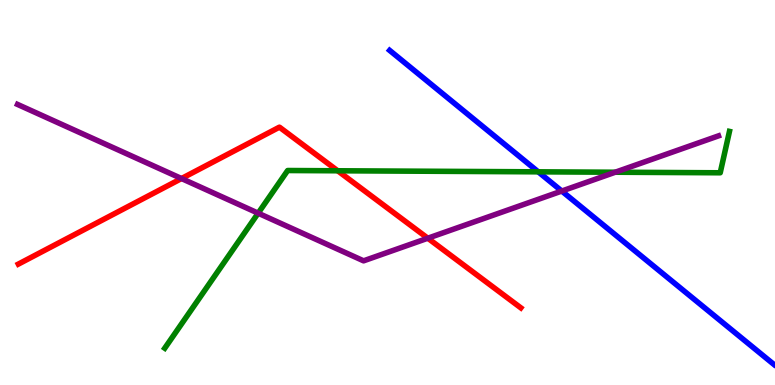[{'lines': ['blue', 'red'], 'intersections': []}, {'lines': ['green', 'red'], 'intersections': [{'x': 4.36, 'y': 5.56}]}, {'lines': ['purple', 'red'], 'intersections': [{'x': 2.34, 'y': 5.36}, {'x': 5.52, 'y': 3.81}]}, {'lines': ['blue', 'green'], 'intersections': [{'x': 6.94, 'y': 5.54}]}, {'lines': ['blue', 'purple'], 'intersections': [{'x': 7.25, 'y': 5.04}]}, {'lines': ['green', 'purple'], 'intersections': [{'x': 3.33, 'y': 4.46}, {'x': 7.94, 'y': 5.53}]}]